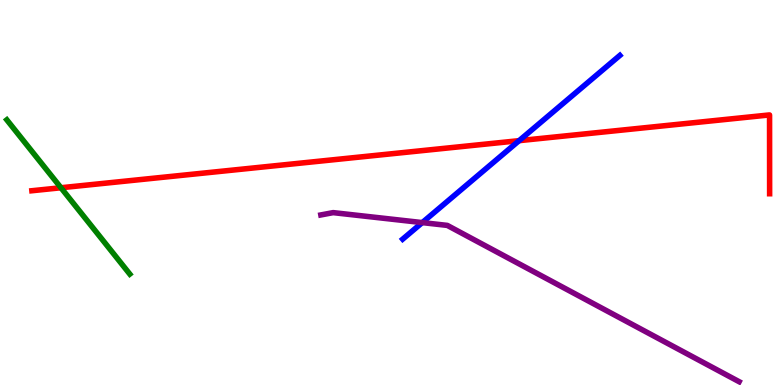[{'lines': ['blue', 'red'], 'intersections': [{'x': 6.7, 'y': 6.35}]}, {'lines': ['green', 'red'], 'intersections': [{'x': 0.787, 'y': 5.12}]}, {'lines': ['purple', 'red'], 'intersections': []}, {'lines': ['blue', 'green'], 'intersections': []}, {'lines': ['blue', 'purple'], 'intersections': [{'x': 5.45, 'y': 4.22}]}, {'lines': ['green', 'purple'], 'intersections': []}]